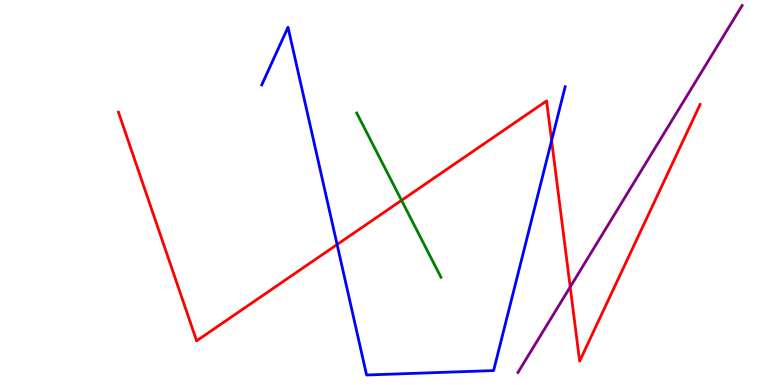[{'lines': ['blue', 'red'], 'intersections': [{'x': 4.35, 'y': 3.65}, {'x': 7.12, 'y': 6.35}]}, {'lines': ['green', 'red'], 'intersections': [{'x': 5.18, 'y': 4.8}]}, {'lines': ['purple', 'red'], 'intersections': [{'x': 7.36, 'y': 2.55}]}, {'lines': ['blue', 'green'], 'intersections': []}, {'lines': ['blue', 'purple'], 'intersections': []}, {'lines': ['green', 'purple'], 'intersections': []}]